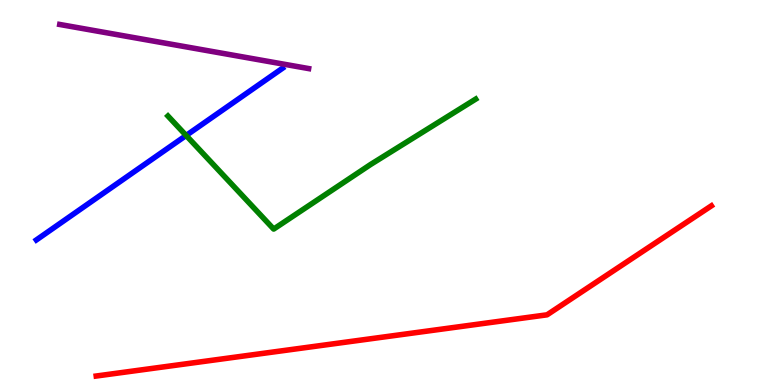[{'lines': ['blue', 'red'], 'intersections': []}, {'lines': ['green', 'red'], 'intersections': []}, {'lines': ['purple', 'red'], 'intersections': []}, {'lines': ['blue', 'green'], 'intersections': [{'x': 2.4, 'y': 6.48}]}, {'lines': ['blue', 'purple'], 'intersections': []}, {'lines': ['green', 'purple'], 'intersections': []}]